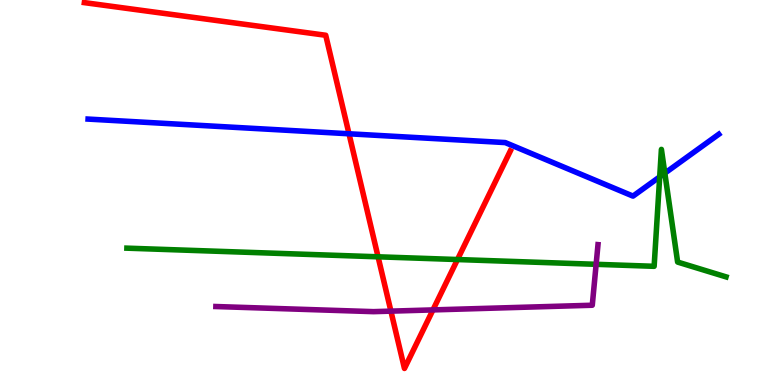[{'lines': ['blue', 'red'], 'intersections': [{'x': 4.5, 'y': 6.53}]}, {'lines': ['green', 'red'], 'intersections': [{'x': 4.88, 'y': 3.33}, {'x': 5.9, 'y': 3.26}]}, {'lines': ['purple', 'red'], 'intersections': [{'x': 5.04, 'y': 1.92}, {'x': 5.59, 'y': 1.95}]}, {'lines': ['blue', 'green'], 'intersections': [{'x': 8.51, 'y': 5.41}, {'x': 8.58, 'y': 5.5}]}, {'lines': ['blue', 'purple'], 'intersections': []}, {'lines': ['green', 'purple'], 'intersections': [{'x': 7.69, 'y': 3.13}]}]